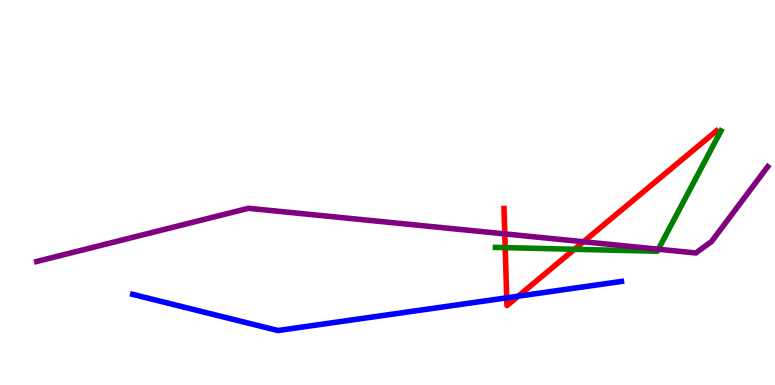[{'lines': ['blue', 'red'], 'intersections': [{'x': 6.54, 'y': 2.26}, {'x': 6.69, 'y': 2.31}]}, {'lines': ['green', 'red'], 'intersections': [{'x': 6.52, 'y': 3.57}, {'x': 7.41, 'y': 3.53}]}, {'lines': ['purple', 'red'], 'intersections': [{'x': 6.51, 'y': 3.92}, {'x': 7.53, 'y': 3.72}]}, {'lines': ['blue', 'green'], 'intersections': []}, {'lines': ['blue', 'purple'], 'intersections': []}, {'lines': ['green', 'purple'], 'intersections': [{'x': 8.49, 'y': 3.53}]}]